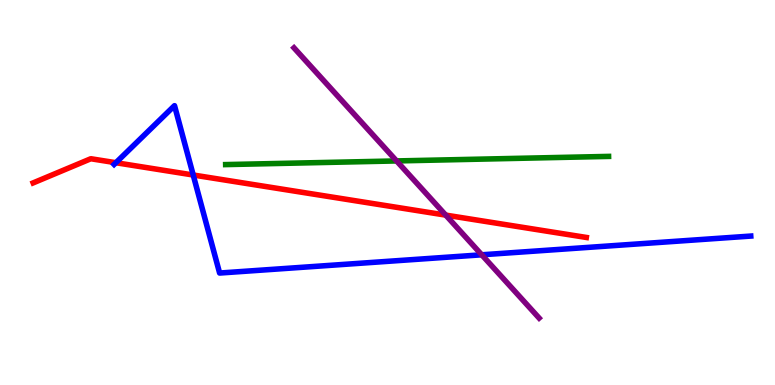[{'lines': ['blue', 'red'], 'intersections': [{'x': 1.5, 'y': 5.77}, {'x': 2.49, 'y': 5.45}]}, {'lines': ['green', 'red'], 'intersections': []}, {'lines': ['purple', 'red'], 'intersections': [{'x': 5.75, 'y': 4.41}]}, {'lines': ['blue', 'green'], 'intersections': []}, {'lines': ['blue', 'purple'], 'intersections': [{'x': 6.22, 'y': 3.38}]}, {'lines': ['green', 'purple'], 'intersections': [{'x': 5.12, 'y': 5.82}]}]